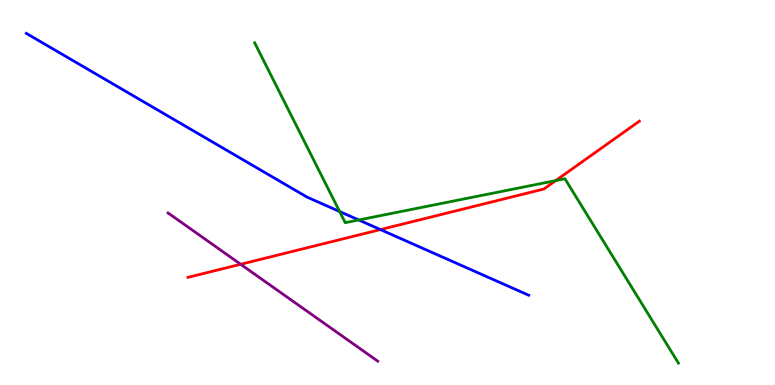[{'lines': ['blue', 'red'], 'intersections': [{'x': 4.91, 'y': 4.04}]}, {'lines': ['green', 'red'], 'intersections': [{'x': 7.17, 'y': 5.31}]}, {'lines': ['purple', 'red'], 'intersections': [{'x': 3.11, 'y': 3.14}]}, {'lines': ['blue', 'green'], 'intersections': [{'x': 4.38, 'y': 4.51}, {'x': 4.63, 'y': 4.29}]}, {'lines': ['blue', 'purple'], 'intersections': []}, {'lines': ['green', 'purple'], 'intersections': []}]